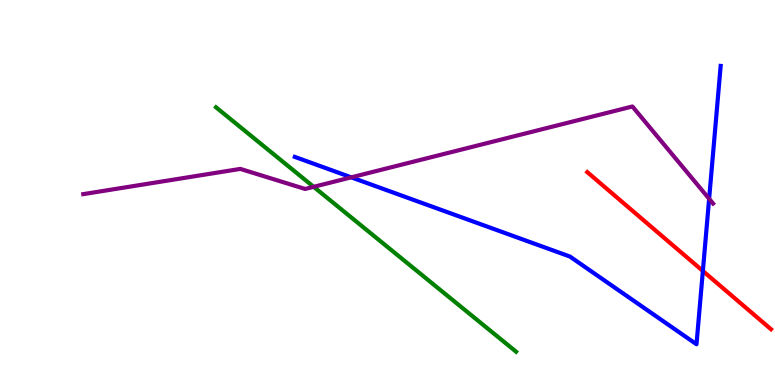[{'lines': ['blue', 'red'], 'intersections': [{'x': 9.07, 'y': 2.96}]}, {'lines': ['green', 'red'], 'intersections': []}, {'lines': ['purple', 'red'], 'intersections': []}, {'lines': ['blue', 'green'], 'intersections': []}, {'lines': ['blue', 'purple'], 'intersections': [{'x': 4.53, 'y': 5.39}, {'x': 9.15, 'y': 4.84}]}, {'lines': ['green', 'purple'], 'intersections': [{'x': 4.05, 'y': 5.15}]}]